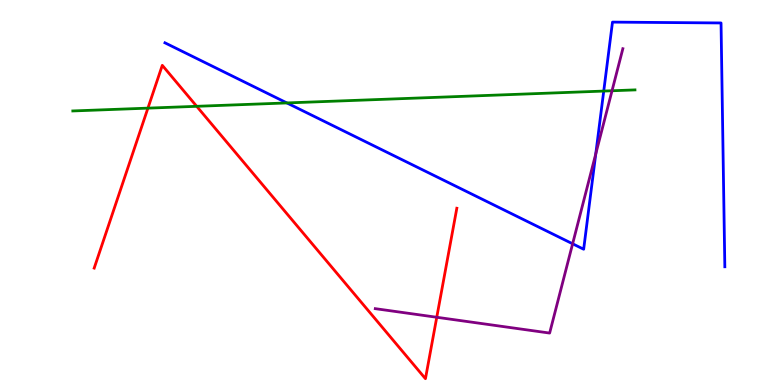[{'lines': ['blue', 'red'], 'intersections': []}, {'lines': ['green', 'red'], 'intersections': [{'x': 1.91, 'y': 7.19}, {'x': 2.54, 'y': 7.24}]}, {'lines': ['purple', 'red'], 'intersections': [{'x': 5.64, 'y': 1.76}]}, {'lines': ['blue', 'green'], 'intersections': [{'x': 3.7, 'y': 7.33}, {'x': 7.79, 'y': 7.63}]}, {'lines': ['blue', 'purple'], 'intersections': [{'x': 7.39, 'y': 3.67}, {'x': 7.69, 'y': 6.0}]}, {'lines': ['green', 'purple'], 'intersections': [{'x': 7.9, 'y': 7.64}]}]